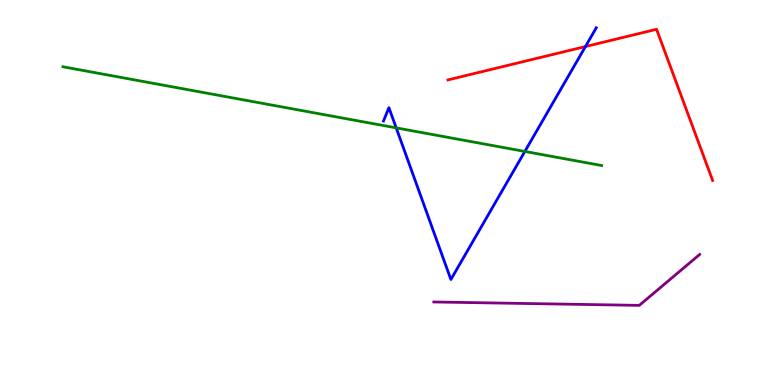[{'lines': ['blue', 'red'], 'intersections': [{'x': 7.55, 'y': 8.79}]}, {'lines': ['green', 'red'], 'intersections': []}, {'lines': ['purple', 'red'], 'intersections': []}, {'lines': ['blue', 'green'], 'intersections': [{'x': 5.11, 'y': 6.68}, {'x': 6.77, 'y': 6.07}]}, {'lines': ['blue', 'purple'], 'intersections': []}, {'lines': ['green', 'purple'], 'intersections': []}]